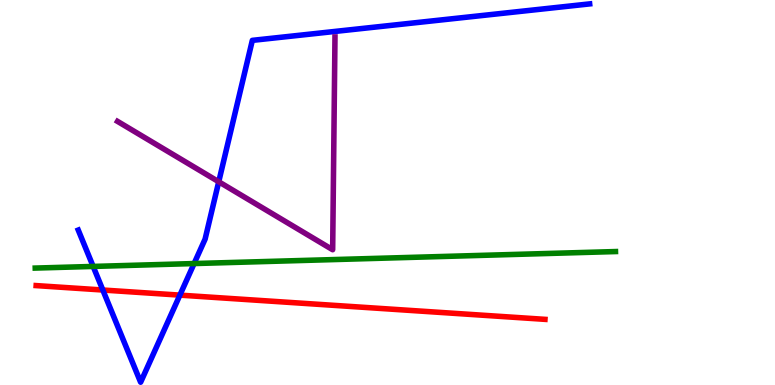[{'lines': ['blue', 'red'], 'intersections': [{'x': 1.33, 'y': 2.47}, {'x': 2.32, 'y': 2.33}]}, {'lines': ['green', 'red'], 'intersections': []}, {'lines': ['purple', 'red'], 'intersections': []}, {'lines': ['blue', 'green'], 'intersections': [{'x': 1.2, 'y': 3.08}, {'x': 2.5, 'y': 3.15}]}, {'lines': ['blue', 'purple'], 'intersections': [{'x': 2.82, 'y': 5.28}]}, {'lines': ['green', 'purple'], 'intersections': []}]